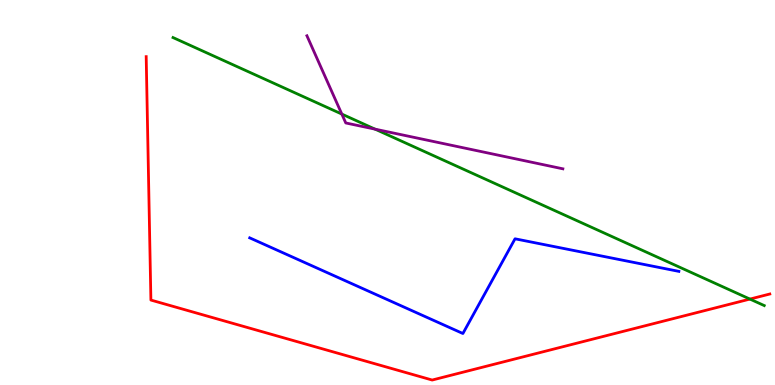[{'lines': ['blue', 'red'], 'intersections': []}, {'lines': ['green', 'red'], 'intersections': [{'x': 9.68, 'y': 2.23}]}, {'lines': ['purple', 'red'], 'intersections': []}, {'lines': ['blue', 'green'], 'intersections': []}, {'lines': ['blue', 'purple'], 'intersections': []}, {'lines': ['green', 'purple'], 'intersections': [{'x': 4.41, 'y': 7.04}, {'x': 4.84, 'y': 6.65}]}]